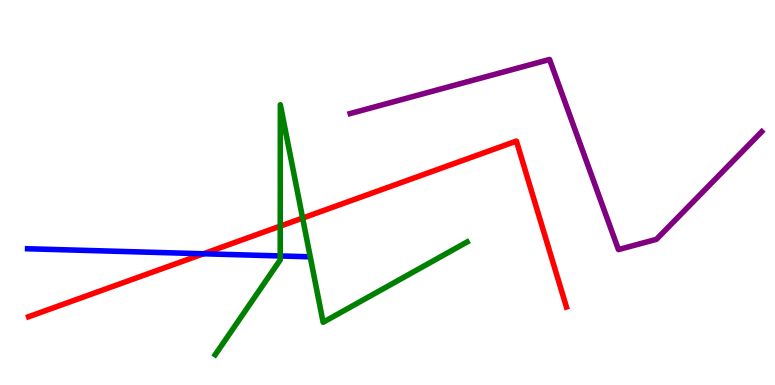[{'lines': ['blue', 'red'], 'intersections': [{'x': 2.63, 'y': 3.41}]}, {'lines': ['green', 'red'], 'intersections': [{'x': 3.62, 'y': 4.13}, {'x': 3.9, 'y': 4.34}]}, {'lines': ['purple', 'red'], 'intersections': []}, {'lines': ['blue', 'green'], 'intersections': [{'x': 3.62, 'y': 3.35}]}, {'lines': ['blue', 'purple'], 'intersections': []}, {'lines': ['green', 'purple'], 'intersections': []}]